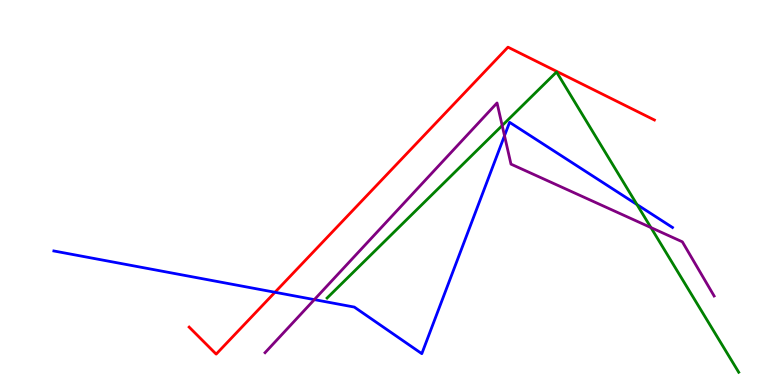[{'lines': ['blue', 'red'], 'intersections': [{'x': 3.55, 'y': 2.41}]}, {'lines': ['green', 'red'], 'intersections': []}, {'lines': ['purple', 'red'], 'intersections': []}, {'lines': ['blue', 'green'], 'intersections': [{'x': 8.22, 'y': 4.69}]}, {'lines': ['blue', 'purple'], 'intersections': [{'x': 4.06, 'y': 2.22}, {'x': 6.51, 'y': 6.47}]}, {'lines': ['green', 'purple'], 'intersections': [{'x': 6.48, 'y': 6.74}, {'x': 8.4, 'y': 4.09}]}]